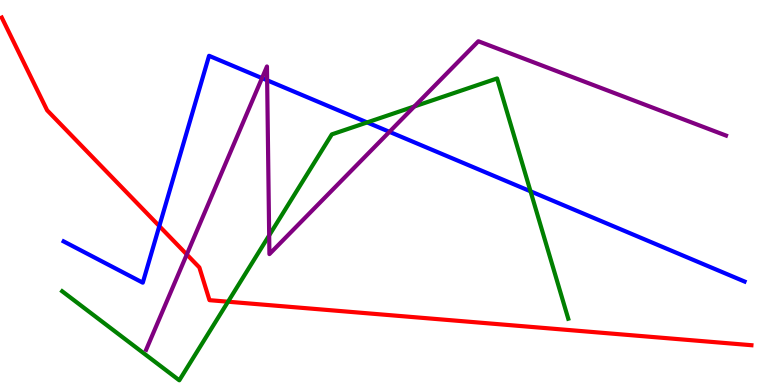[{'lines': ['blue', 'red'], 'intersections': [{'x': 2.06, 'y': 4.13}]}, {'lines': ['green', 'red'], 'intersections': [{'x': 2.94, 'y': 2.16}]}, {'lines': ['purple', 'red'], 'intersections': [{'x': 2.41, 'y': 3.39}]}, {'lines': ['blue', 'green'], 'intersections': [{'x': 4.74, 'y': 6.82}, {'x': 6.85, 'y': 5.03}]}, {'lines': ['blue', 'purple'], 'intersections': [{'x': 3.38, 'y': 7.97}, {'x': 3.45, 'y': 7.91}, {'x': 5.03, 'y': 6.58}]}, {'lines': ['green', 'purple'], 'intersections': [{'x': 3.47, 'y': 3.89}, {'x': 5.35, 'y': 7.24}]}]